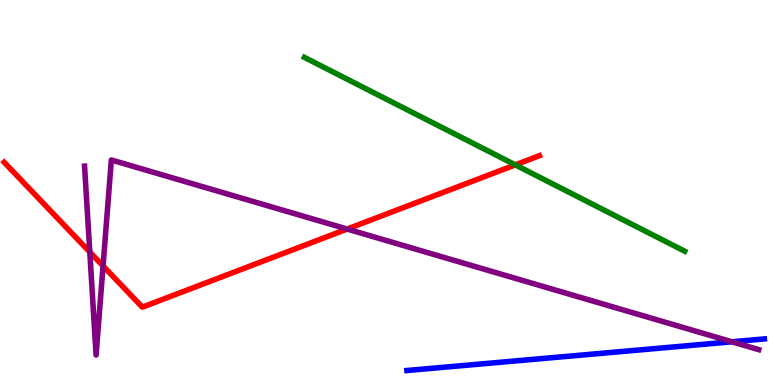[{'lines': ['blue', 'red'], 'intersections': []}, {'lines': ['green', 'red'], 'intersections': [{'x': 6.65, 'y': 5.72}]}, {'lines': ['purple', 'red'], 'intersections': [{'x': 1.16, 'y': 3.45}, {'x': 1.33, 'y': 3.09}, {'x': 4.48, 'y': 4.05}]}, {'lines': ['blue', 'green'], 'intersections': []}, {'lines': ['blue', 'purple'], 'intersections': [{'x': 9.44, 'y': 1.12}]}, {'lines': ['green', 'purple'], 'intersections': []}]